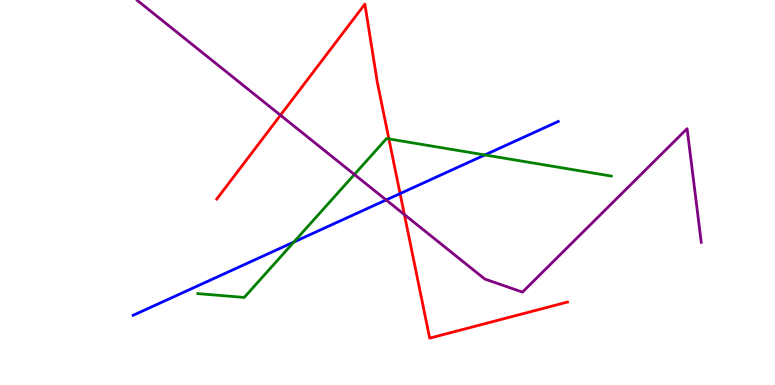[{'lines': ['blue', 'red'], 'intersections': [{'x': 5.16, 'y': 4.97}]}, {'lines': ['green', 'red'], 'intersections': [{'x': 5.02, 'y': 6.39}]}, {'lines': ['purple', 'red'], 'intersections': [{'x': 3.62, 'y': 7.01}, {'x': 5.22, 'y': 4.43}]}, {'lines': ['blue', 'green'], 'intersections': [{'x': 3.79, 'y': 3.71}, {'x': 6.26, 'y': 5.98}]}, {'lines': ['blue', 'purple'], 'intersections': [{'x': 4.98, 'y': 4.81}]}, {'lines': ['green', 'purple'], 'intersections': [{'x': 4.57, 'y': 5.47}]}]